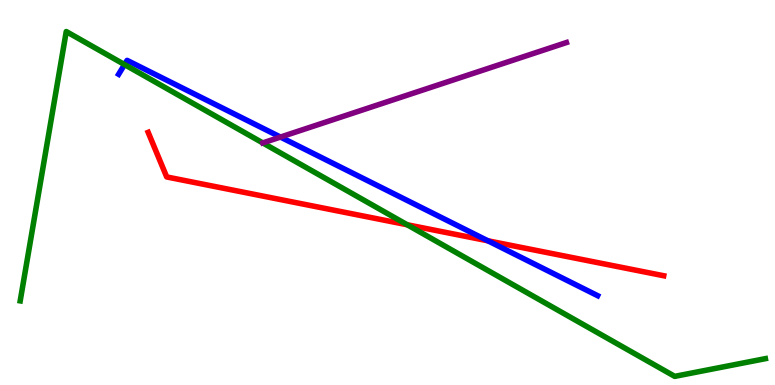[{'lines': ['blue', 'red'], 'intersections': [{'x': 6.3, 'y': 3.75}]}, {'lines': ['green', 'red'], 'intersections': [{'x': 5.25, 'y': 4.16}]}, {'lines': ['purple', 'red'], 'intersections': []}, {'lines': ['blue', 'green'], 'intersections': [{'x': 1.61, 'y': 8.32}]}, {'lines': ['blue', 'purple'], 'intersections': [{'x': 3.62, 'y': 6.44}]}, {'lines': ['green', 'purple'], 'intersections': []}]